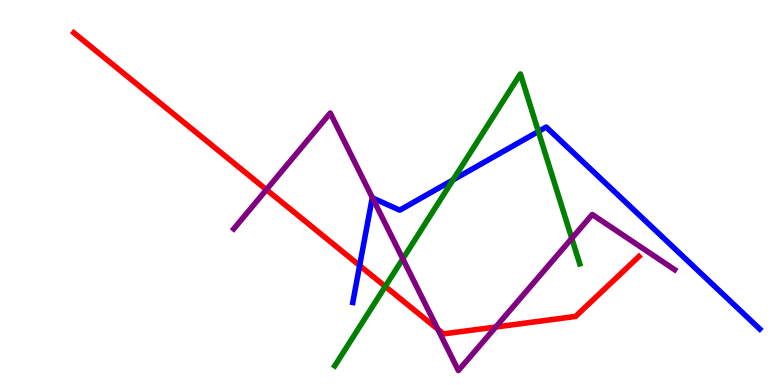[{'lines': ['blue', 'red'], 'intersections': [{'x': 4.64, 'y': 3.1}]}, {'lines': ['green', 'red'], 'intersections': [{'x': 4.97, 'y': 2.56}]}, {'lines': ['purple', 'red'], 'intersections': [{'x': 3.44, 'y': 5.07}, {'x': 5.65, 'y': 1.45}, {'x': 6.4, 'y': 1.51}]}, {'lines': ['blue', 'green'], 'intersections': [{'x': 5.84, 'y': 5.33}, {'x': 6.95, 'y': 6.58}]}, {'lines': ['blue', 'purple'], 'intersections': [{'x': 4.81, 'y': 4.86}]}, {'lines': ['green', 'purple'], 'intersections': [{'x': 5.2, 'y': 3.28}, {'x': 7.38, 'y': 3.81}]}]